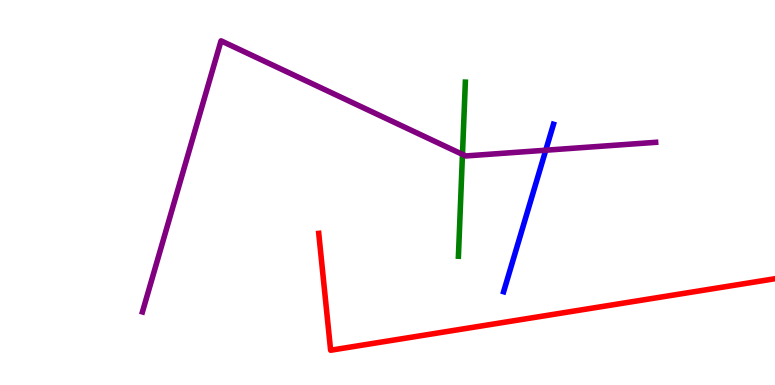[{'lines': ['blue', 'red'], 'intersections': []}, {'lines': ['green', 'red'], 'intersections': []}, {'lines': ['purple', 'red'], 'intersections': []}, {'lines': ['blue', 'green'], 'intersections': []}, {'lines': ['blue', 'purple'], 'intersections': [{'x': 7.04, 'y': 6.1}]}, {'lines': ['green', 'purple'], 'intersections': [{'x': 5.97, 'y': 5.99}]}]